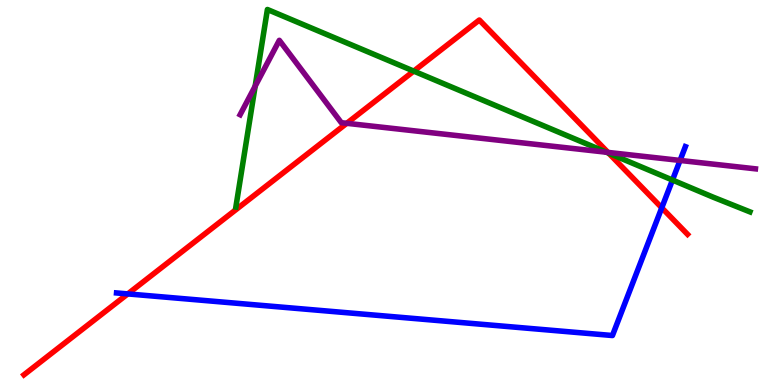[{'lines': ['blue', 'red'], 'intersections': [{'x': 1.65, 'y': 2.37}, {'x': 8.54, 'y': 4.6}]}, {'lines': ['green', 'red'], 'intersections': [{'x': 5.34, 'y': 8.15}, {'x': 7.85, 'y': 6.02}]}, {'lines': ['purple', 'red'], 'intersections': [{'x': 4.47, 'y': 6.8}, {'x': 7.84, 'y': 6.04}]}, {'lines': ['blue', 'green'], 'intersections': [{'x': 8.68, 'y': 5.32}]}, {'lines': ['blue', 'purple'], 'intersections': [{'x': 8.77, 'y': 5.83}]}, {'lines': ['green', 'purple'], 'intersections': [{'x': 3.29, 'y': 7.76}, {'x': 7.82, 'y': 6.05}]}]